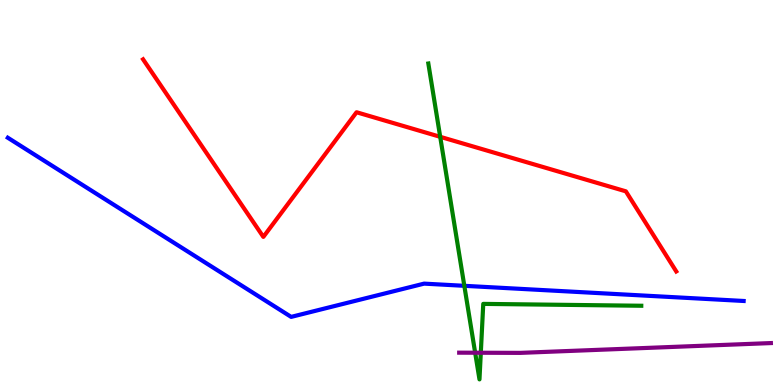[{'lines': ['blue', 'red'], 'intersections': []}, {'lines': ['green', 'red'], 'intersections': [{'x': 5.68, 'y': 6.45}]}, {'lines': ['purple', 'red'], 'intersections': []}, {'lines': ['blue', 'green'], 'intersections': [{'x': 5.99, 'y': 2.58}]}, {'lines': ['blue', 'purple'], 'intersections': []}, {'lines': ['green', 'purple'], 'intersections': [{'x': 6.13, 'y': 0.838}, {'x': 6.2, 'y': 0.838}]}]